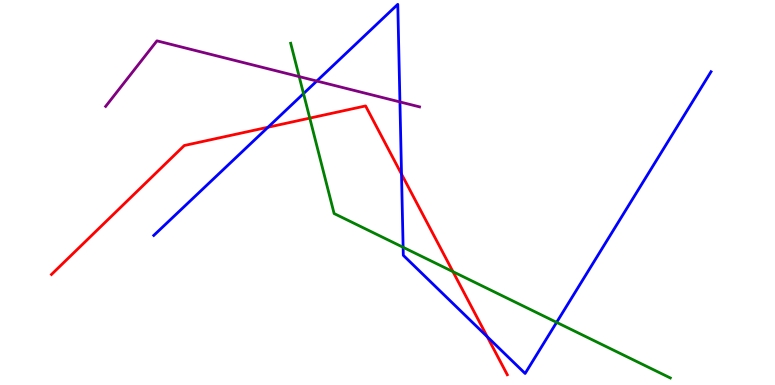[{'lines': ['blue', 'red'], 'intersections': [{'x': 3.46, 'y': 6.7}, {'x': 5.18, 'y': 5.48}, {'x': 6.29, 'y': 1.25}]}, {'lines': ['green', 'red'], 'intersections': [{'x': 4.0, 'y': 6.93}, {'x': 5.84, 'y': 2.94}]}, {'lines': ['purple', 'red'], 'intersections': []}, {'lines': ['blue', 'green'], 'intersections': [{'x': 3.92, 'y': 7.57}, {'x': 5.2, 'y': 3.58}, {'x': 7.18, 'y': 1.63}]}, {'lines': ['blue', 'purple'], 'intersections': [{'x': 4.09, 'y': 7.9}, {'x': 5.16, 'y': 7.35}]}, {'lines': ['green', 'purple'], 'intersections': [{'x': 3.86, 'y': 8.01}]}]